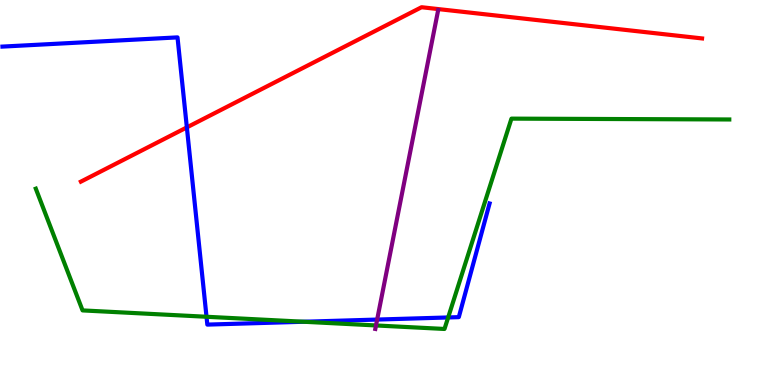[{'lines': ['blue', 'red'], 'intersections': [{'x': 2.41, 'y': 6.69}]}, {'lines': ['green', 'red'], 'intersections': []}, {'lines': ['purple', 'red'], 'intersections': []}, {'lines': ['blue', 'green'], 'intersections': [{'x': 2.66, 'y': 1.77}, {'x': 3.92, 'y': 1.64}, {'x': 5.78, 'y': 1.75}]}, {'lines': ['blue', 'purple'], 'intersections': [{'x': 4.87, 'y': 1.7}]}, {'lines': ['green', 'purple'], 'intersections': [{'x': 4.85, 'y': 1.55}]}]